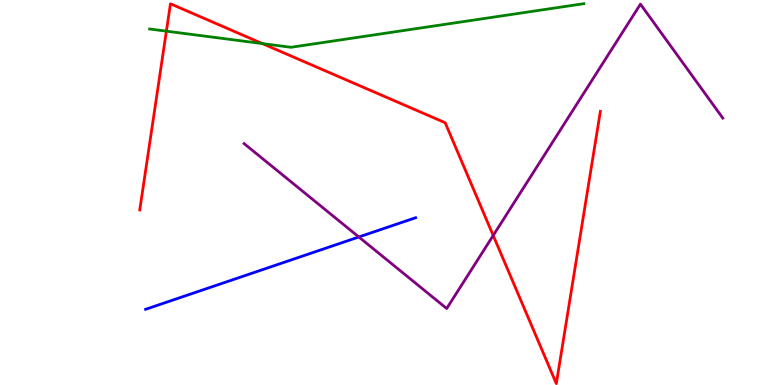[{'lines': ['blue', 'red'], 'intersections': []}, {'lines': ['green', 'red'], 'intersections': [{'x': 2.15, 'y': 9.19}, {'x': 3.39, 'y': 8.87}]}, {'lines': ['purple', 'red'], 'intersections': [{'x': 6.36, 'y': 3.88}]}, {'lines': ['blue', 'green'], 'intersections': []}, {'lines': ['blue', 'purple'], 'intersections': [{'x': 4.63, 'y': 3.84}]}, {'lines': ['green', 'purple'], 'intersections': []}]